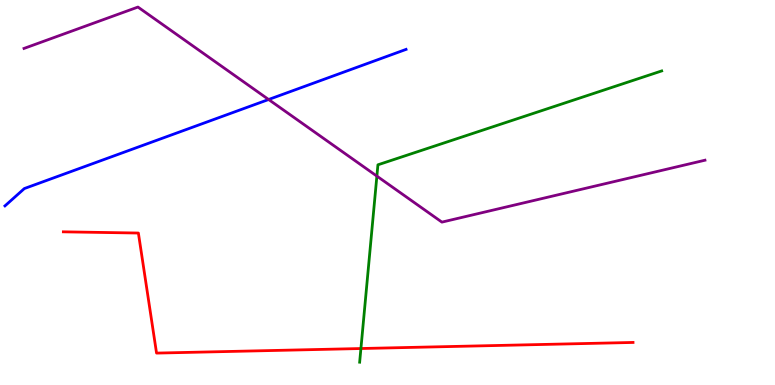[{'lines': ['blue', 'red'], 'intersections': []}, {'lines': ['green', 'red'], 'intersections': [{'x': 4.66, 'y': 0.947}]}, {'lines': ['purple', 'red'], 'intersections': []}, {'lines': ['blue', 'green'], 'intersections': []}, {'lines': ['blue', 'purple'], 'intersections': [{'x': 3.47, 'y': 7.42}]}, {'lines': ['green', 'purple'], 'intersections': [{'x': 4.86, 'y': 5.43}]}]